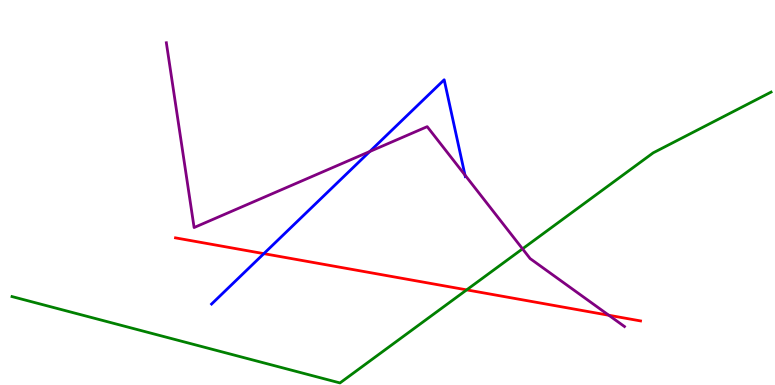[{'lines': ['blue', 'red'], 'intersections': [{'x': 3.4, 'y': 3.41}]}, {'lines': ['green', 'red'], 'intersections': [{'x': 6.02, 'y': 2.47}]}, {'lines': ['purple', 'red'], 'intersections': [{'x': 7.86, 'y': 1.81}]}, {'lines': ['blue', 'green'], 'intersections': []}, {'lines': ['blue', 'purple'], 'intersections': [{'x': 4.77, 'y': 6.06}, {'x': 6.0, 'y': 5.45}]}, {'lines': ['green', 'purple'], 'intersections': [{'x': 6.74, 'y': 3.54}]}]